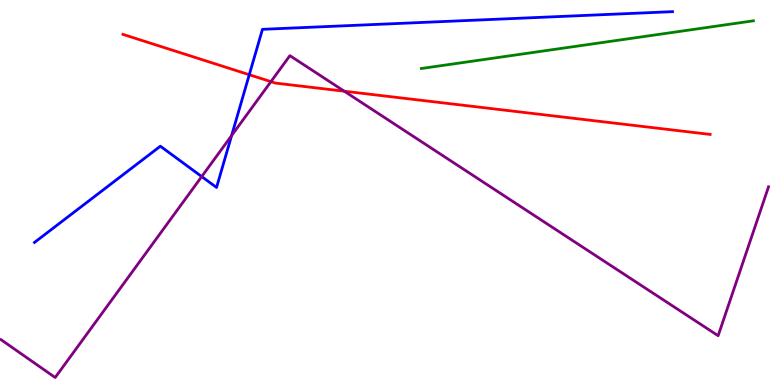[{'lines': ['blue', 'red'], 'intersections': [{'x': 3.22, 'y': 8.06}]}, {'lines': ['green', 'red'], 'intersections': []}, {'lines': ['purple', 'red'], 'intersections': [{'x': 3.5, 'y': 7.88}, {'x': 4.44, 'y': 7.63}]}, {'lines': ['blue', 'green'], 'intersections': []}, {'lines': ['blue', 'purple'], 'intersections': [{'x': 2.6, 'y': 5.41}, {'x': 2.99, 'y': 6.48}]}, {'lines': ['green', 'purple'], 'intersections': []}]